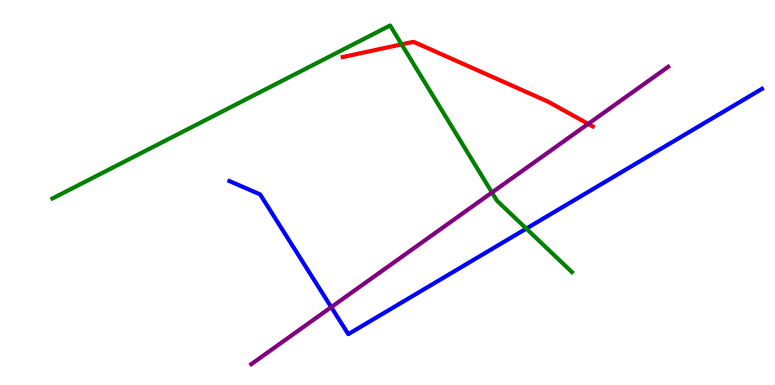[{'lines': ['blue', 'red'], 'intersections': []}, {'lines': ['green', 'red'], 'intersections': [{'x': 5.18, 'y': 8.85}]}, {'lines': ['purple', 'red'], 'intersections': [{'x': 7.59, 'y': 6.78}]}, {'lines': ['blue', 'green'], 'intersections': [{'x': 6.79, 'y': 4.06}]}, {'lines': ['blue', 'purple'], 'intersections': [{'x': 4.27, 'y': 2.02}]}, {'lines': ['green', 'purple'], 'intersections': [{'x': 6.35, 'y': 5.0}]}]